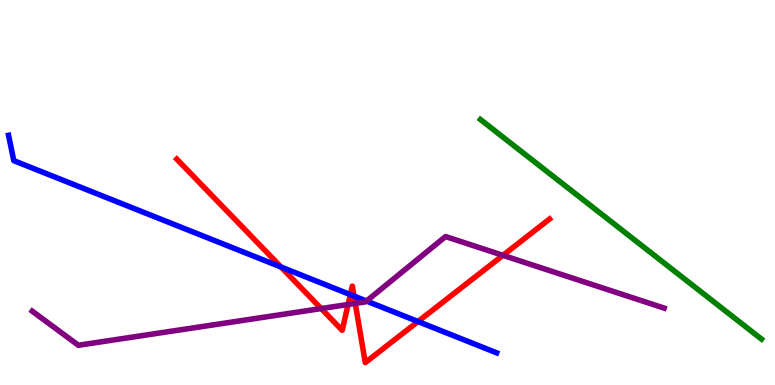[{'lines': ['blue', 'red'], 'intersections': [{'x': 3.63, 'y': 3.06}, {'x': 4.52, 'y': 2.35}, {'x': 4.57, 'y': 2.31}, {'x': 5.39, 'y': 1.65}]}, {'lines': ['green', 'red'], 'intersections': []}, {'lines': ['purple', 'red'], 'intersections': [{'x': 4.14, 'y': 1.99}, {'x': 4.49, 'y': 2.09}, {'x': 4.58, 'y': 2.12}, {'x': 6.49, 'y': 3.37}]}, {'lines': ['blue', 'green'], 'intersections': []}, {'lines': ['blue', 'purple'], 'intersections': [{'x': 4.73, 'y': 2.18}]}, {'lines': ['green', 'purple'], 'intersections': []}]